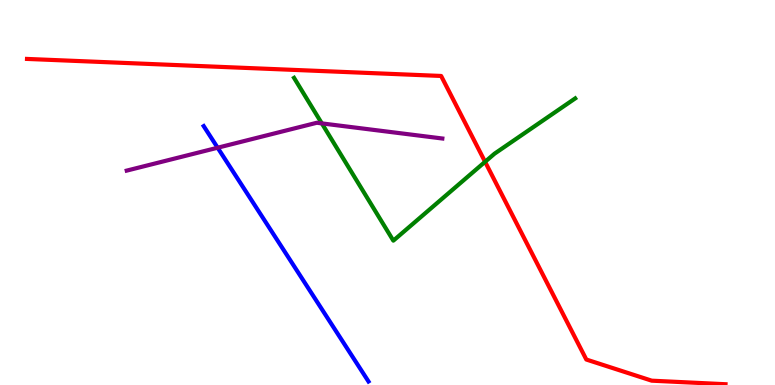[{'lines': ['blue', 'red'], 'intersections': []}, {'lines': ['green', 'red'], 'intersections': [{'x': 6.26, 'y': 5.8}]}, {'lines': ['purple', 'red'], 'intersections': []}, {'lines': ['blue', 'green'], 'intersections': []}, {'lines': ['blue', 'purple'], 'intersections': [{'x': 2.81, 'y': 6.16}]}, {'lines': ['green', 'purple'], 'intersections': [{'x': 4.15, 'y': 6.8}]}]